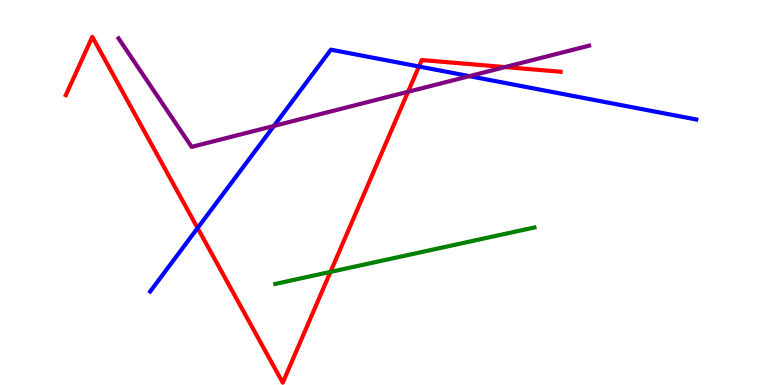[{'lines': ['blue', 'red'], 'intersections': [{'x': 2.55, 'y': 4.08}, {'x': 5.41, 'y': 8.27}]}, {'lines': ['green', 'red'], 'intersections': [{'x': 4.26, 'y': 2.94}]}, {'lines': ['purple', 'red'], 'intersections': [{'x': 5.27, 'y': 7.62}, {'x': 6.52, 'y': 8.26}]}, {'lines': ['blue', 'green'], 'intersections': []}, {'lines': ['blue', 'purple'], 'intersections': [{'x': 3.53, 'y': 6.73}, {'x': 6.06, 'y': 8.02}]}, {'lines': ['green', 'purple'], 'intersections': []}]